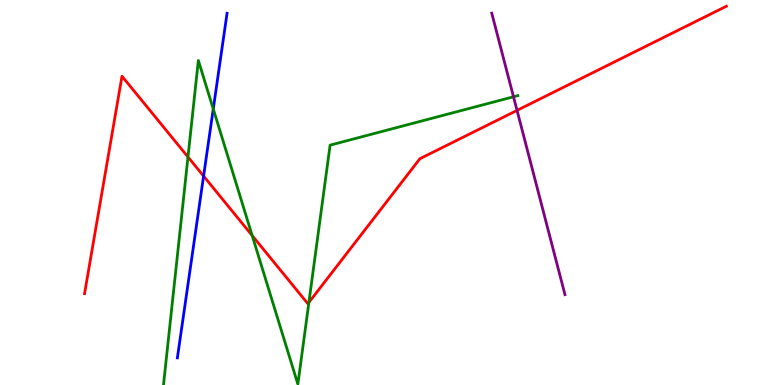[{'lines': ['blue', 'red'], 'intersections': [{'x': 2.63, 'y': 5.43}]}, {'lines': ['green', 'red'], 'intersections': [{'x': 2.43, 'y': 5.92}, {'x': 3.25, 'y': 3.88}, {'x': 3.99, 'y': 2.14}]}, {'lines': ['purple', 'red'], 'intersections': [{'x': 6.67, 'y': 7.13}]}, {'lines': ['blue', 'green'], 'intersections': [{'x': 2.75, 'y': 7.17}]}, {'lines': ['blue', 'purple'], 'intersections': []}, {'lines': ['green', 'purple'], 'intersections': [{'x': 6.63, 'y': 7.49}]}]